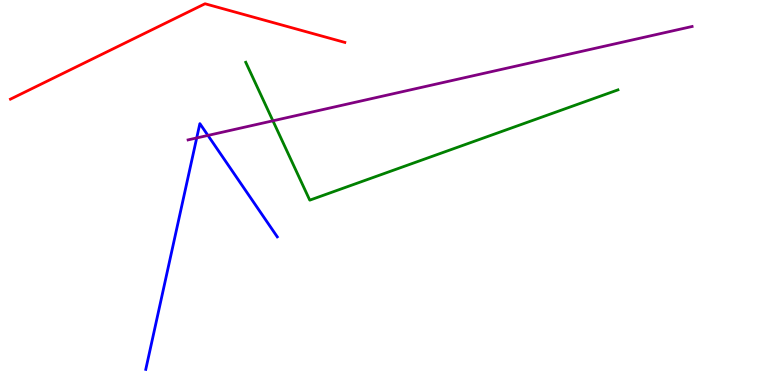[{'lines': ['blue', 'red'], 'intersections': []}, {'lines': ['green', 'red'], 'intersections': []}, {'lines': ['purple', 'red'], 'intersections': []}, {'lines': ['blue', 'green'], 'intersections': []}, {'lines': ['blue', 'purple'], 'intersections': [{'x': 2.54, 'y': 6.42}, {'x': 2.68, 'y': 6.48}]}, {'lines': ['green', 'purple'], 'intersections': [{'x': 3.52, 'y': 6.86}]}]